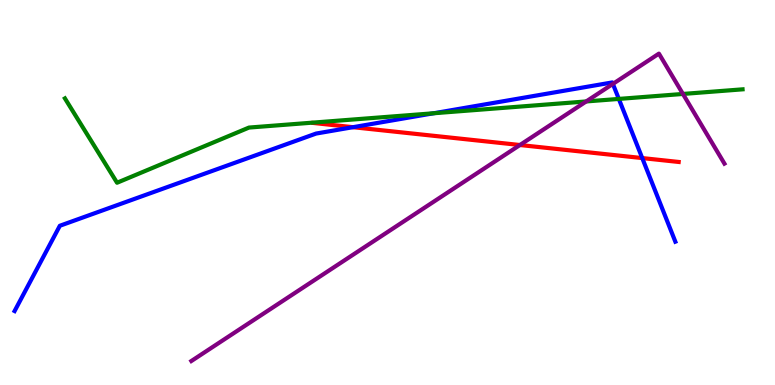[{'lines': ['blue', 'red'], 'intersections': [{'x': 4.55, 'y': 6.7}, {'x': 8.29, 'y': 5.89}]}, {'lines': ['green', 'red'], 'intersections': []}, {'lines': ['purple', 'red'], 'intersections': [{'x': 6.71, 'y': 6.23}]}, {'lines': ['blue', 'green'], 'intersections': [{'x': 5.6, 'y': 7.06}, {'x': 7.98, 'y': 7.43}]}, {'lines': ['blue', 'purple'], 'intersections': [{'x': 7.91, 'y': 7.82}]}, {'lines': ['green', 'purple'], 'intersections': [{'x': 7.56, 'y': 7.37}, {'x': 8.81, 'y': 7.56}]}]